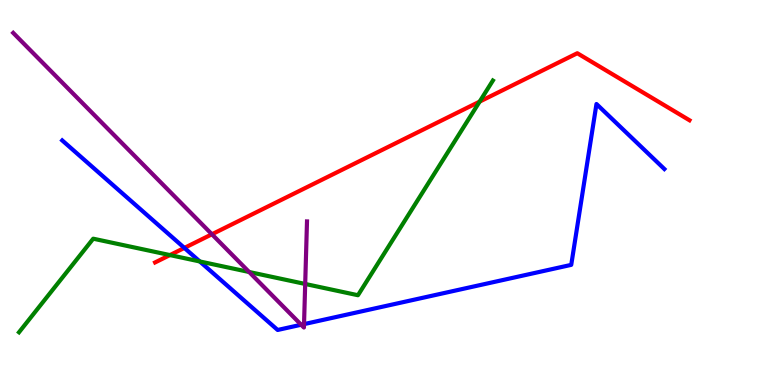[{'lines': ['blue', 'red'], 'intersections': [{'x': 2.38, 'y': 3.56}]}, {'lines': ['green', 'red'], 'intersections': [{'x': 2.19, 'y': 3.37}, {'x': 6.19, 'y': 7.36}]}, {'lines': ['purple', 'red'], 'intersections': [{'x': 2.73, 'y': 3.92}]}, {'lines': ['blue', 'green'], 'intersections': [{'x': 2.58, 'y': 3.21}]}, {'lines': ['blue', 'purple'], 'intersections': [{'x': 3.89, 'y': 1.57}, {'x': 3.92, 'y': 1.58}]}, {'lines': ['green', 'purple'], 'intersections': [{'x': 3.21, 'y': 2.94}, {'x': 3.94, 'y': 2.62}]}]